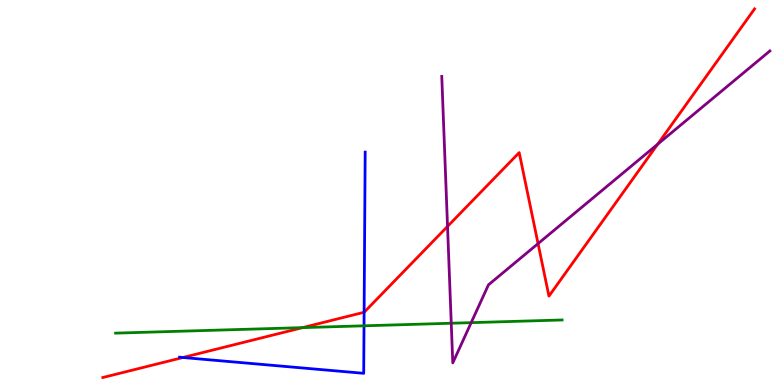[{'lines': ['blue', 'red'], 'intersections': [{'x': 2.36, 'y': 0.714}, {'x': 4.7, 'y': 1.89}]}, {'lines': ['green', 'red'], 'intersections': [{'x': 3.9, 'y': 1.49}]}, {'lines': ['purple', 'red'], 'intersections': [{'x': 5.77, 'y': 4.12}, {'x': 6.94, 'y': 3.67}, {'x': 8.49, 'y': 6.26}]}, {'lines': ['blue', 'green'], 'intersections': [{'x': 4.7, 'y': 1.54}]}, {'lines': ['blue', 'purple'], 'intersections': []}, {'lines': ['green', 'purple'], 'intersections': [{'x': 5.82, 'y': 1.6}, {'x': 6.08, 'y': 1.62}]}]